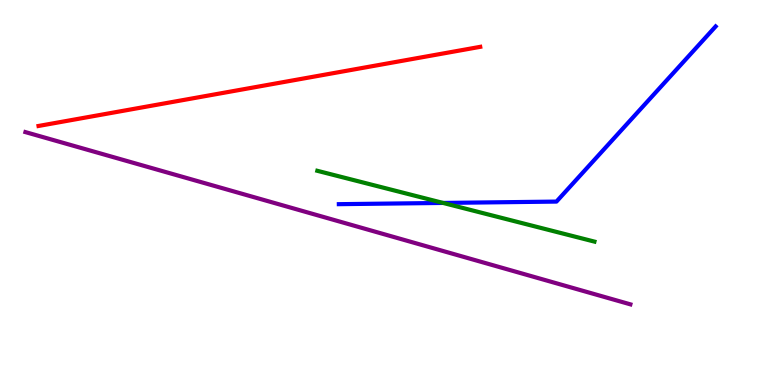[{'lines': ['blue', 'red'], 'intersections': []}, {'lines': ['green', 'red'], 'intersections': []}, {'lines': ['purple', 'red'], 'intersections': []}, {'lines': ['blue', 'green'], 'intersections': [{'x': 5.72, 'y': 4.73}]}, {'lines': ['blue', 'purple'], 'intersections': []}, {'lines': ['green', 'purple'], 'intersections': []}]